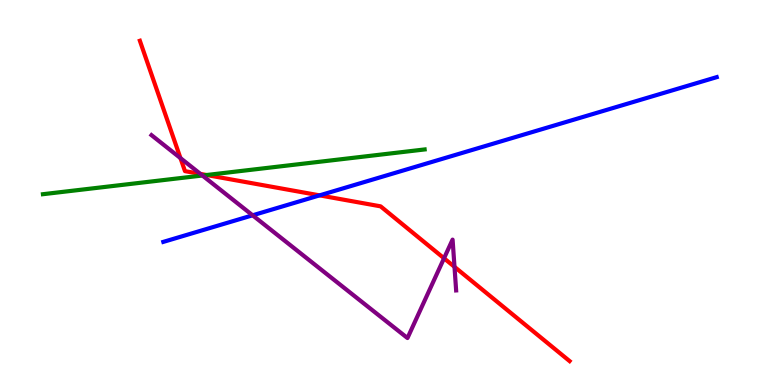[{'lines': ['blue', 'red'], 'intersections': [{'x': 4.12, 'y': 4.93}]}, {'lines': ['green', 'red'], 'intersections': [{'x': 2.66, 'y': 5.45}]}, {'lines': ['purple', 'red'], 'intersections': [{'x': 2.33, 'y': 5.89}, {'x': 2.59, 'y': 5.48}, {'x': 5.73, 'y': 3.29}, {'x': 5.86, 'y': 3.07}]}, {'lines': ['blue', 'green'], 'intersections': []}, {'lines': ['blue', 'purple'], 'intersections': [{'x': 3.26, 'y': 4.41}]}, {'lines': ['green', 'purple'], 'intersections': [{'x': 2.61, 'y': 5.44}]}]